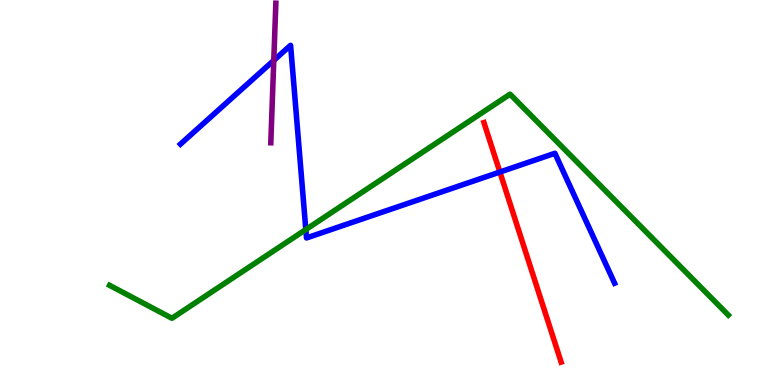[{'lines': ['blue', 'red'], 'intersections': [{'x': 6.45, 'y': 5.53}]}, {'lines': ['green', 'red'], 'intersections': []}, {'lines': ['purple', 'red'], 'intersections': []}, {'lines': ['blue', 'green'], 'intersections': [{'x': 3.95, 'y': 4.04}]}, {'lines': ['blue', 'purple'], 'intersections': [{'x': 3.53, 'y': 8.43}]}, {'lines': ['green', 'purple'], 'intersections': []}]